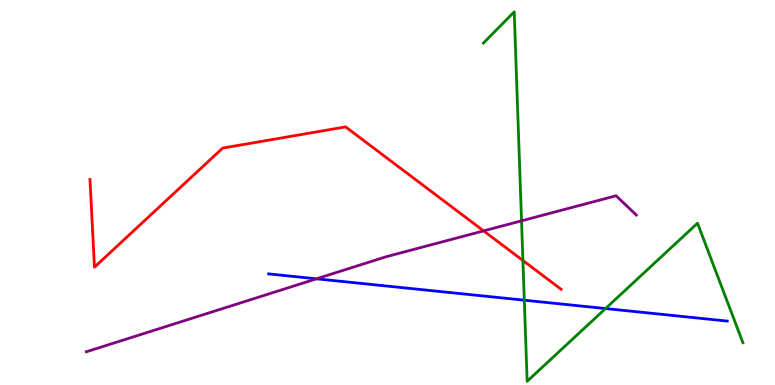[{'lines': ['blue', 'red'], 'intersections': []}, {'lines': ['green', 'red'], 'intersections': [{'x': 6.75, 'y': 3.23}]}, {'lines': ['purple', 'red'], 'intersections': [{'x': 6.24, 'y': 4.0}]}, {'lines': ['blue', 'green'], 'intersections': [{'x': 6.77, 'y': 2.2}, {'x': 7.81, 'y': 1.99}]}, {'lines': ['blue', 'purple'], 'intersections': [{'x': 4.08, 'y': 2.76}]}, {'lines': ['green', 'purple'], 'intersections': [{'x': 6.73, 'y': 4.26}]}]